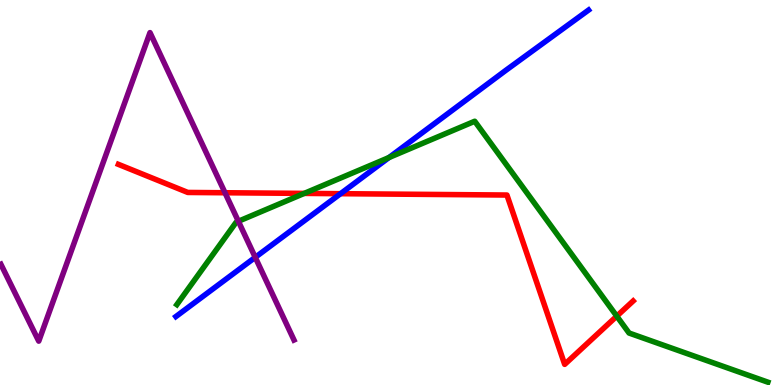[{'lines': ['blue', 'red'], 'intersections': [{'x': 4.39, 'y': 4.97}]}, {'lines': ['green', 'red'], 'intersections': [{'x': 3.93, 'y': 4.98}, {'x': 7.96, 'y': 1.79}]}, {'lines': ['purple', 'red'], 'intersections': [{'x': 2.9, 'y': 4.99}]}, {'lines': ['blue', 'green'], 'intersections': [{'x': 5.02, 'y': 5.91}]}, {'lines': ['blue', 'purple'], 'intersections': [{'x': 3.29, 'y': 3.32}]}, {'lines': ['green', 'purple'], 'intersections': [{'x': 3.08, 'y': 4.25}]}]